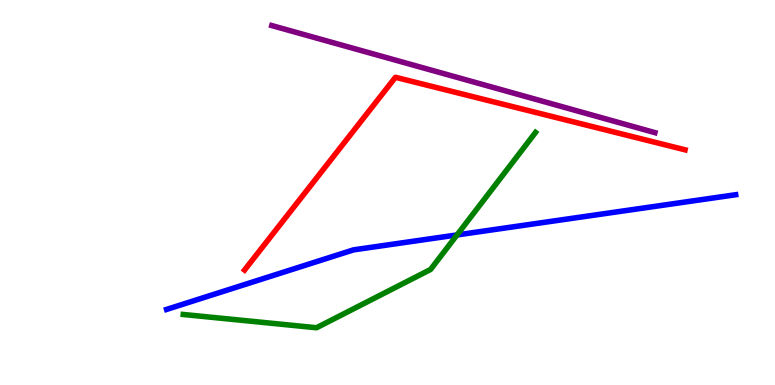[{'lines': ['blue', 'red'], 'intersections': []}, {'lines': ['green', 'red'], 'intersections': []}, {'lines': ['purple', 'red'], 'intersections': []}, {'lines': ['blue', 'green'], 'intersections': [{'x': 5.9, 'y': 3.9}]}, {'lines': ['blue', 'purple'], 'intersections': []}, {'lines': ['green', 'purple'], 'intersections': []}]